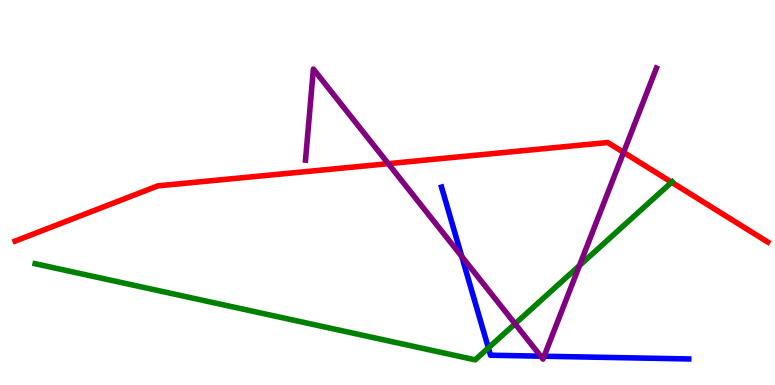[{'lines': ['blue', 'red'], 'intersections': []}, {'lines': ['green', 'red'], 'intersections': [{'x': 8.67, 'y': 5.27}]}, {'lines': ['purple', 'red'], 'intersections': [{'x': 5.01, 'y': 5.75}, {'x': 8.05, 'y': 6.04}]}, {'lines': ['blue', 'green'], 'intersections': [{'x': 6.3, 'y': 0.964}]}, {'lines': ['blue', 'purple'], 'intersections': [{'x': 5.96, 'y': 3.34}, {'x': 6.98, 'y': 0.749}, {'x': 7.02, 'y': 0.747}]}, {'lines': ['green', 'purple'], 'intersections': [{'x': 6.65, 'y': 1.59}, {'x': 7.48, 'y': 3.1}]}]